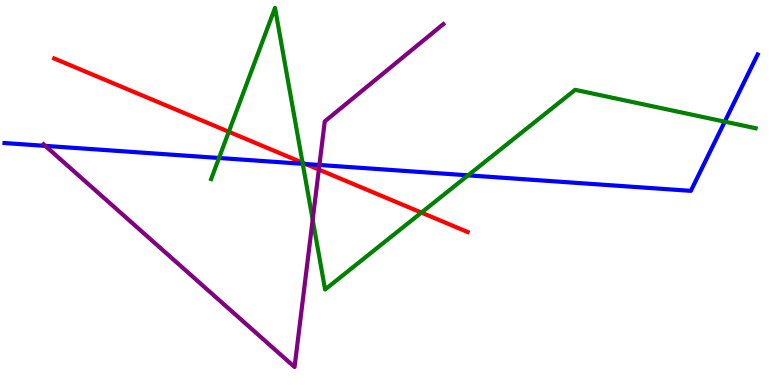[{'lines': ['blue', 'red'], 'intersections': [{'x': 3.94, 'y': 5.74}]}, {'lines': ['green', 'red'], 'intersections': [{'x': 2.95, 'y': 6.58}, {'x': 3.9, 'y': 5.77}, {'x': 5.44, 'y': 4.48}]}, {'lines': ['purple', 'red'], 'intersections': [{'x': 4.11, 'y': 5.6}]}, {'lines': ['blue', 'green'], 'intersections': [{'x': 2.83, 'y': 5.9}, {'x': 3.91, 'y': 5.75}, {'x': 6.04, 'y': 5.45}, {'x': 9.35, 'y': 6.84}]}, {'lines': ['blue', 'purple'], 'intersections': [{'x': 0.584, 'y': 6.21}, {'x': 4.12, 'y': 5.71}]}, {'lines': ['green', 'purple'], 'intersections': [{'x': 4.03, 'y': 4.29}]}]